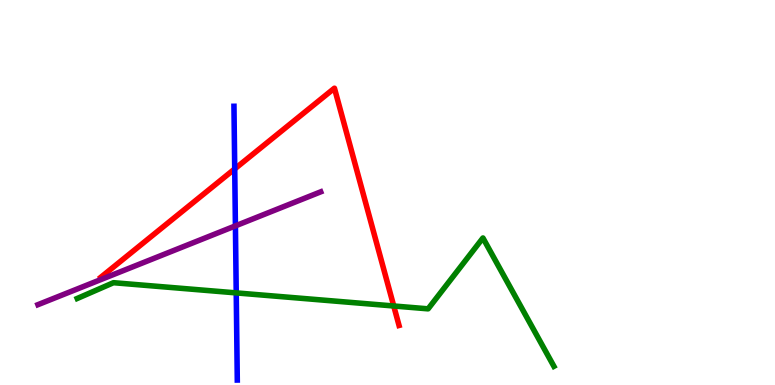[{'lines': ['blue', 'red'], 'intersections': [{'x': 3.03, 'y': 5.61}]}, {'lines': ['green', 'red'], 'intersections': [{'x': 5.08, 'y': 2.05}]}, {'lines': ['purple', 'red'], 'intersections': []}, {'lines': ['blue', 'green'], 'intersections': [{'x': 3.05, 'y': 2.39}]}, {'lines': ['blue', 'purple'], 'intersections': [{'x': 3.04, 'y': 4.13}]}, {'lines': ['green', 'purple'], 'intersections': []}]